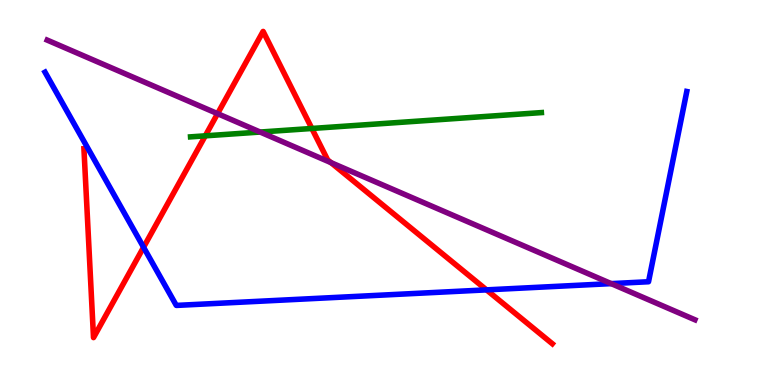[{'lines': ['blue', 'red'], 'intersections': [{'x': 1.85, 'y': 3.58}, {'x': 6.28, 'y': 2.47}]}, {'lines': ['green', 'red'], 'intersections': [{'x': 2.65, 'y': 6.47}, {'x': 4.02, 'y': 6.66}]}, {'lines': ['purple', 'red'], 'intersections': [{'x': 2.81, 'y': 7.05}, {'x': 4.27, 'y': 5.78}]}, {'lines': ['blue', 'green'], 'intersections': []}, {'lines': ['blue', 'purple'], 'intersections': [{'x': 7.89, 'y': 2.63}]}, {'lines': ['green', 'purple'], 'intersections': [{'x': 3.36, 'y': 6.57}]}]